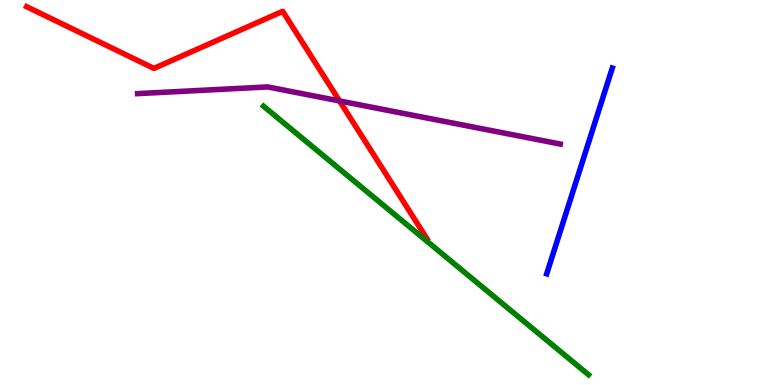[{'lines': ['blue', 'red'], 'intersections': []}, {'lines': ['green', 'red'], 'intersections': []}, {'lines': ['purple', 'red'], 'intersections': [{'x': 4.38, 'y': 7.38}]}, {'lines': ['blue', 'green'], 'intersections': []}, {'lines': ['blue', 'purple'], 'intersections': []}, {'lines': ['green', 'purple'], 'intersections': []}]